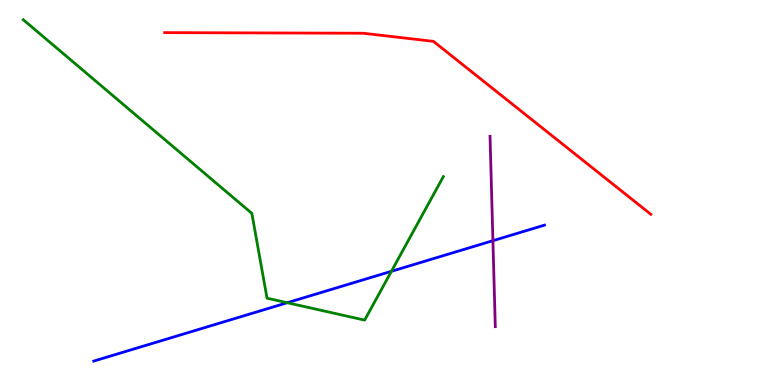[{'lines': ['blue', 'red'], 'intersections': []}, {'lines': ['green', 'red'], 'intersections': []}, {'lines': ['purple', 'red'], 'intersections': []}, {'lines': ['blue', 'green'], 'intersections': [{'x': 3.71, 'y': 2.14}, {'x': 5.05, 'y': 2.95}]}, {'lines': ['blue', 'purple'], 'intersections': [{'x': 6.36, 'y': 3.75}]}, {'lines': ['green', 'purple'], 'intersections': []}]